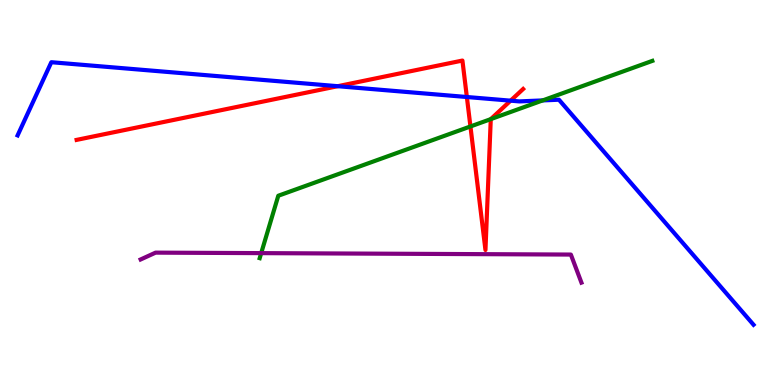[{'lines': ['blue', 'red'], 'intersections': [{'x': 4.36, 'y': 7.76}, {'x': 6.02, 'y': 7.48}, {'x': 6.59, 'y': 7.39}]}, {'lines': ['green', 'red'], 'intersections': [{'x': 6.07, 'y': 6.72}, {'x': 6.33, 'y': 6.91}]}, {'lines': ['purple', 'red'], 'intersections': []}, {'lines': ['blue', 'green'], 'intersections': [{'x': 7.0, 'y': 7.39}]}, {'lines': ['blue', 'purple'], 'intersections': []}, {'lines': ['green', 'purple'], 'intersections': [{'x': 3.37, 'y': 3.43}]}]